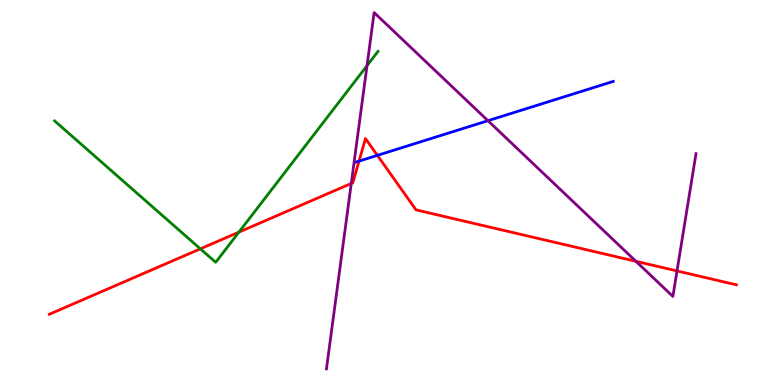[{'lines': ['blue', 'red'], 'intersections': [{'x': 4.63, 'y': 5.82}, {'x': 4.87, 'y': 5.96}]}, {'lines': ['green', 'red'], 'intersections': [{'x': 2.59, 'y': 3.54}, {'x': 3.08, 'y': 3.97}]}, {'lines': ['purple', 'red'], 'intersections': [{'x': 4.53, 'y': 5.23}, {'x': 8.21, 'y': 3.21}, {'x': 8.74, 'y': 2.96}]}, {'lines': ['blue', 'green'], 'intersections': []}, {'lines': ['blue', 'purple'], 'intersections': [{'x': 6.3, 'y': 6.86}]}, {'lines': ['green', 'purple'], 'intersections': [{'x': 4.74, 'y': 8.3}]}]